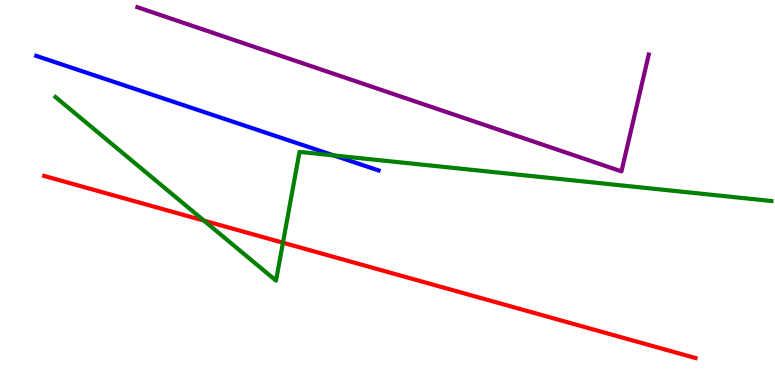[{'lines': ['blue', 'red'], 'intersections': []}, {'lines': ['green', 'red'], 'intersections': [{'x': 2.63, 'y': 4.27}, {'x': 3.65, 'y': 3.7}]}, {'lines': ['purple', 'red'], 'intersections': []}, {'lines': ['blue', 'green'], 'intersections': [{'x': 4.31, 'y': 5.96}]}, {'lines': ['blue', 'purple'], 'intersections': []}, {'lines': ['green', 'purple'], 'intersections': []}]